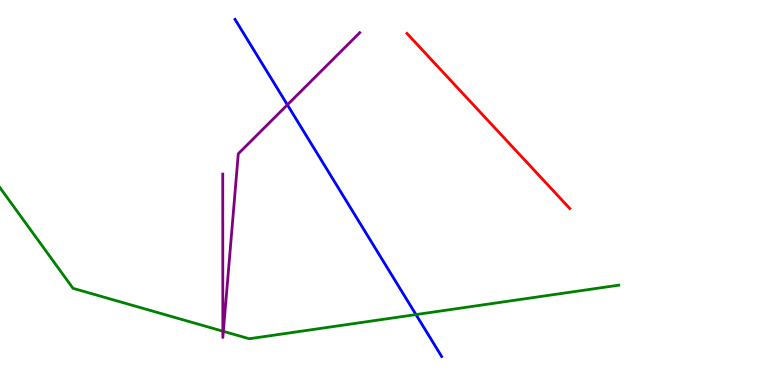[{'lines': ['blue', 'red'], 'intersections': []}, {'lines': ['green', 'red'], 'intersections': []}, {'lines': ['purple', 'red'], 'intersections': []}, {'lines': ['blue', 'green'], 'intersections': [{'x': 5.37, 'y': 1.83}]}, {'lines': ['blue', 'purple'], 'intersections': [{'x': 3.71, 'y': 7.28}]}, {'lines': ['green', 'purple'], 'intersections': [{'x': 2.88, 'y': 1.4}, {'x': 2.88, 'y': 1.39}]}]